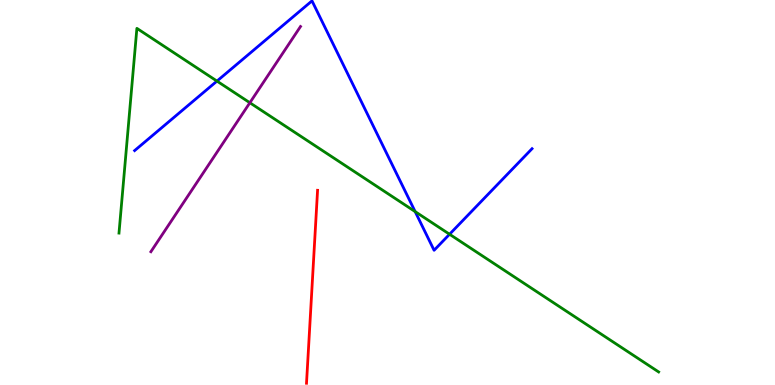[{'lines': ['blue', 'red'], 'intersections': []}, {'lines': ['green', 'red'], 'intersections': []}, {'lines': ['purple', 'red'], 'intersections': []}, {'lines': ['blue', 'green'], 'intersections': [{'x': 2.8, 'y': 7.89}, {'x': 5.36, 'y': 4.5}, {'x': 5.8, 'y': 3.92}]}, {'lines': ['blue', 'purple'], 'intersections': []}, {'lines': ['green', 'purple'], 'intersections': [{'x': 3.22, 'y': 7.33}]}]